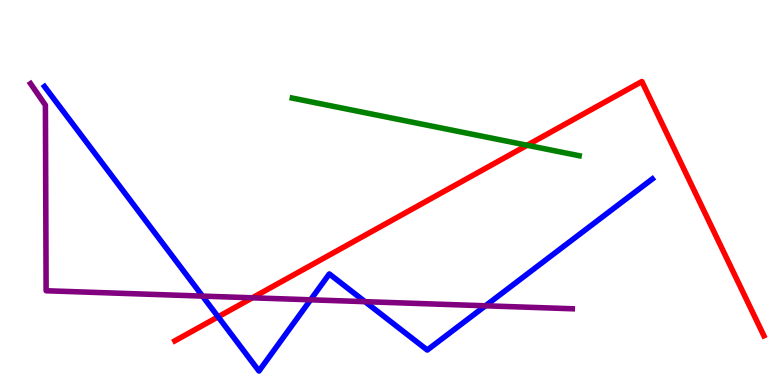[{'lines': ['blue', 'red'], 'intersections': [{'x': 2.81, 'y': 1.77}]}, {'lines': ['green', 'red'], 'intersections': [{'x': 6.8, 'y': 6.23}]}, {'lines': ['purple', 'red'], 'intersections': [{'x': 3.26, 'y': 2.26}]}, {'lines': ['blue', 'green'], 'intersections': []}, {'lines': ['blue', 'purple'], 'intersections': [{'x': 2.61, 'y': 2.31}, {'x': 4.01, 'y': 2.21}, {'x': 4.71, 'y': 2.16}, {'x': 6.26, 'y': 2.06}]}, {'lines': ['green', 'purple'], 'intersections': []}]